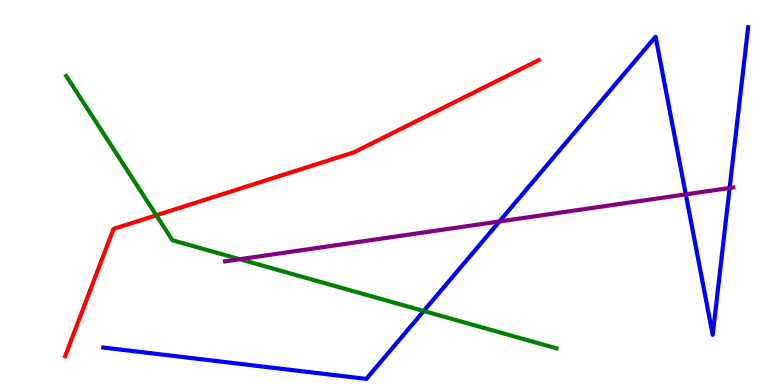[{'lines': ['blue', 'red'], 'intersections': []}, {'lines': ['green', 'red'], 'intersections': [{'x': 2.02, 'y': 4.41}]}, {'lines': ['purple', 'red'], 'intersections': []}, {'lines': ['blue', 'green'], 'intersections': [{'x': 5.47, 'y': 1.92}]}, {'lines': ['blue', 'purple'], 'intersections': [{'x': 6.44, 'y': 4.25}, {'x': 8.85, 'y': 4.95}, {'x': 9.41, 'y': 5.12}]}, {'lines': ['green', 'purple'], 'intersections': [{'x': 3.09, 'y': 3.27}]}]